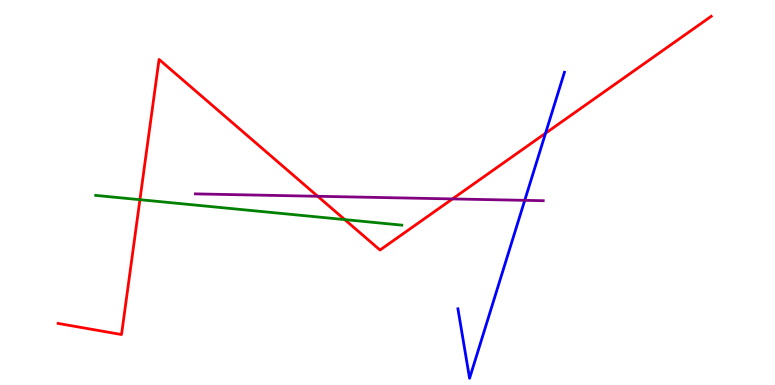[{'lines': ['blue', 'red'], 'intersections': [{'x': 7.04, 'y': 6.54}]}, {'lines': ['green', 'red'], 'intersections': [{'x': 1.81, 'y': 4.81}, {'x': 4.45, 'y': 4.3}]}, {'lines': ['purple', 'red'], 'intersections': [{'x': 4.1, 'y': 4.9}, {'x': 5.84, 'y': 4.83}]}, {'lines': ['blue', 'green'], 'intersections': []}, {'lines': ['blue', 'purple'], 'intersections': [{'x': 6.77, 'y': 4.8}]}, {'lines': ['green', 'purple'], 'intersections': []}]